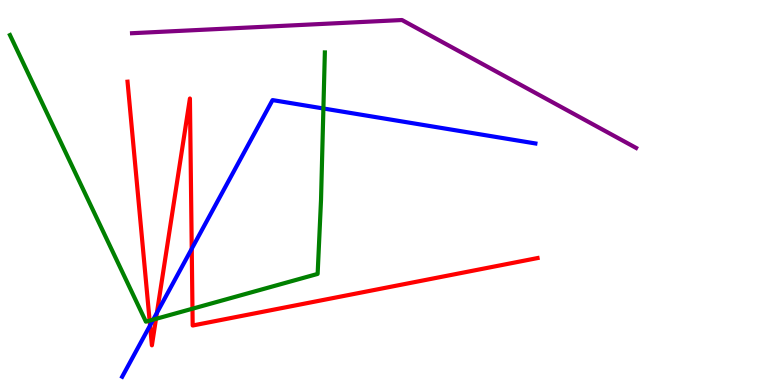[{'lines': ['blue', 'red'], 'intersections': [{'x': 1.94, 'y': 1.55}, {'x': 2.02, 'y': 1.87}, {'x': 2.47, 'y': 3.54}]}, {'lines': ['green', 'red'], 'intersections': [{'x': 1.93, 'y': 1.67}, {'x': 2.01, 'y': 1.72}, {'x': 2.48, 'y': 1.98}]}, {'lines': ['purple', 'red'], 'intersections': []}, {'lines': ['blue', 'green'], 'intersections': [{'x': 1.98, 'y': 1.7}, {'x': 4.17, 'y': 7.18}]}, {'lines': ['blue', 'purple'], 'intersections': []}, {'lines': ['green', 'purple'], 'intersections': []}]